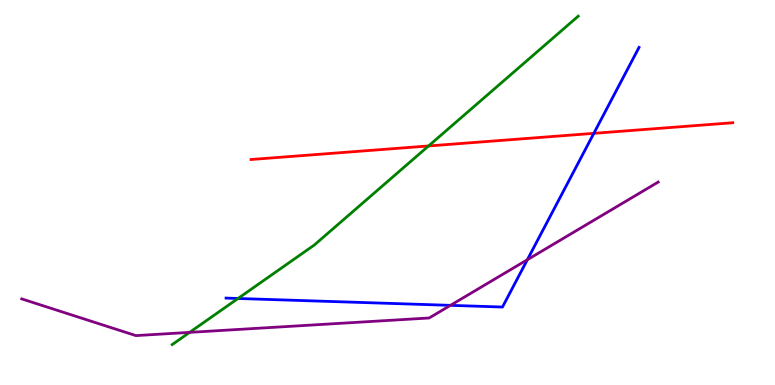[{'lines': ['blue', 'red'], 'intersections': [{'x': 7.66, 'y': 6.54}]}, {'lines': ['green', 'red'], 'intersections': [{'x': 5.53, 'y': 6.21}]}, {'lines': ['purple', 'red'], 'intersections': []}, {'lines': ['blue', 'green'], 'intersections': [{'x': 3.07, 'y': 2.25}]}, {'lines': ['blue', 'purple'], 'intersections': [{'x': 5.81, 'y': 2.07}, {'x': 6.8, 'y': 3.25}]}, {'lines': ['green', 'purple'], 'intersections': [{'x': 2.45, 'y': 1.37}]}]